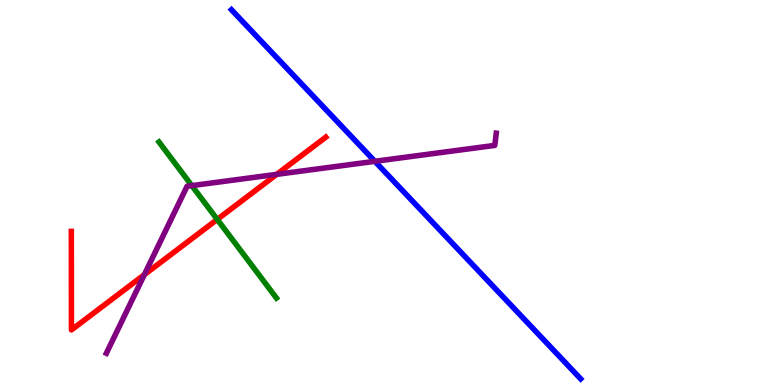[{'lines': ['blue', 'red'], 'intersections': []}, {'lines': ['green', 'red'], 'intersections': [{'x': 2.8, 'y': 4.3}]}, {'lines': ['purple', 'red'], 'intersections': [{'x': 1.86, 'y': 2.87}, {'x': 3.57, 'y': 5.47}]}, {'lines': ['blue', 'green'], 'intersections': []}, {'lines': ['blue', 'purple'], 'intersections': [{'x': 4.84, 'y': 5.81}]}, {'lines': ['green', 'purple'], 'intersections': [{'x': 2.48, 'y': 5.18}]}]